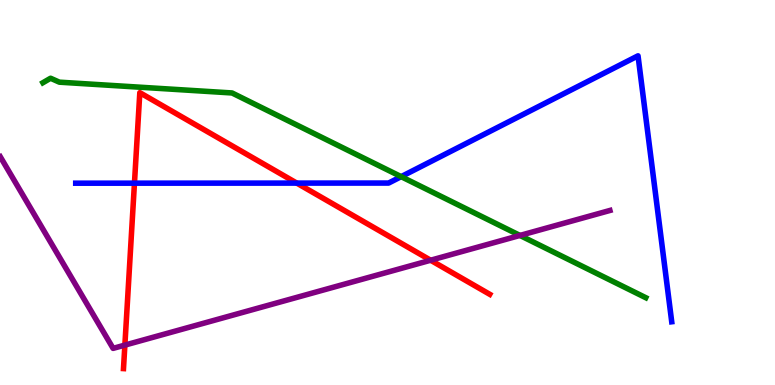[{'lines': ['blue', 'red'], 'intersections': [{'x': 1.73, 'y': 5.24}, {'x': 3.83, 'y': 5.24}]}, {'lines': ['green', 'red'], 'intersections': []}, {'lines': ['purple', 'red'], 'intersections': [{'x': 1.61, 'y': 1.04}, {'x': 5.56, 'y': 3.24}]}, {'lines': ['blue', 'green'], 'intersections': [{'x': 5.18, 'y': 5.41}]}, {'lines': ['blue', 'purple'], 'intersections': []}, {'lines': ['green', 'purple'], 'intersections': [{'x': 6.71, 'y': 3.88}]}]